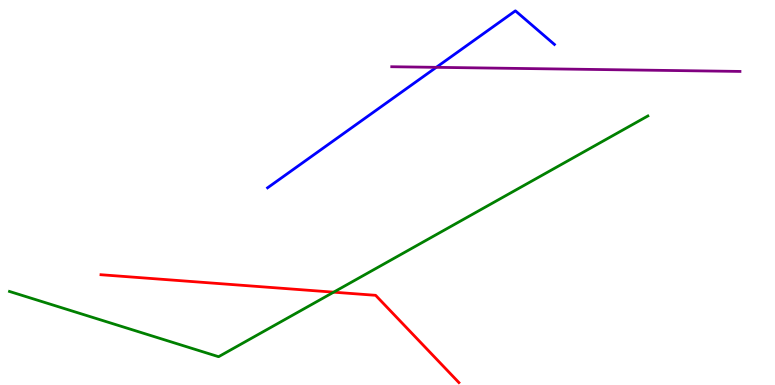[{'lines': ['blue', 'red'], 'intersections': []}, {'lines': ['green', 'red'], 'intersections': [{'x': 4.31, 'y': 2.41}]}, {'lines': ['purple', 'red'], 'intersections': []}, {'lines': ['blue', 'green'], 'intersections': []}, {'lines': ['blue', 'purple'], 'intersections': [{'x': 5.63, 'y': 8.25}]}, {'lines': ['green', 'purple'], 'intersections': []}]